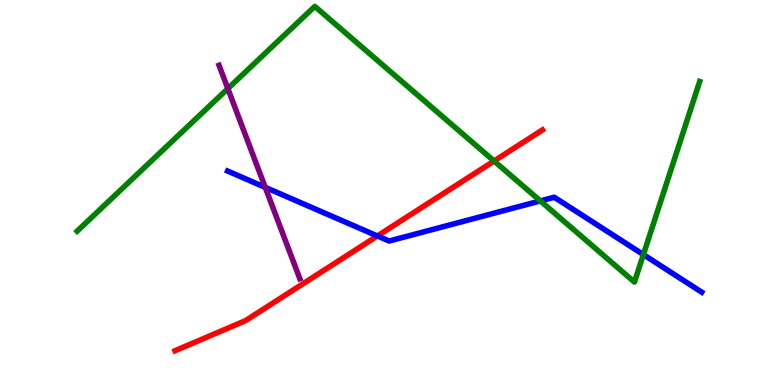[{'lines': ['blue', 'red'], 'intersections': [{'x': 4.87, 'y': 3.87}]}, {'lines': ['green', 'red'], 'intersections': [{'x': 6.38, 'y': 5.82}]}, {'lines': ['purple', 'red'], 'intersections': []}, {'lines': ['blue', 'green'], 'intersections': [{'x': 6.97, 'y': 4.78}, {'x': 8.3, 'y': 3.39}]}, {'lines': ['blue', 'purple'], 'intersections': [{'x': 3.42, 'y': 5.13}]}, {'lines': ['green', 'purple'], 'intersections': [{'x': 2.94, 'y': 7.7}]}]